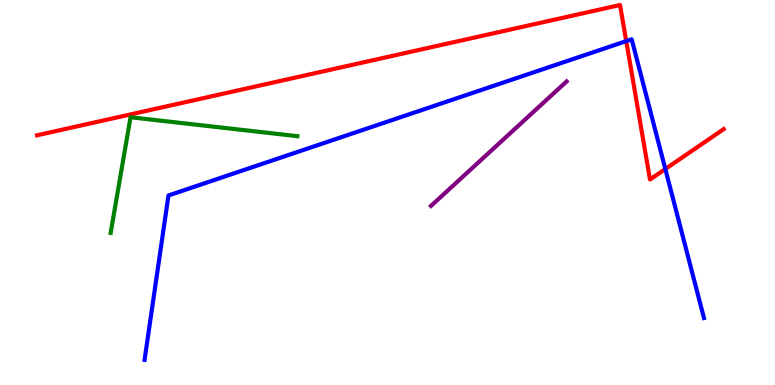[{'lines': ['blue', 'red'], 'intersections': [{'x': 8.08, 'y': 8.93}, {'x': 8.58, 'y': 5.61}]}, {'lines': ['green', 'red'], 'intersections': []}, {'lines': ['purple', 'red'], 'intersections': []}, {'lines': ['blue', 'green'], 'intersections': []}, {'lines': ['blue', 'purple'], 'intersections': []}, {'lines': ['green', 'purple'], 'intersections': []}]